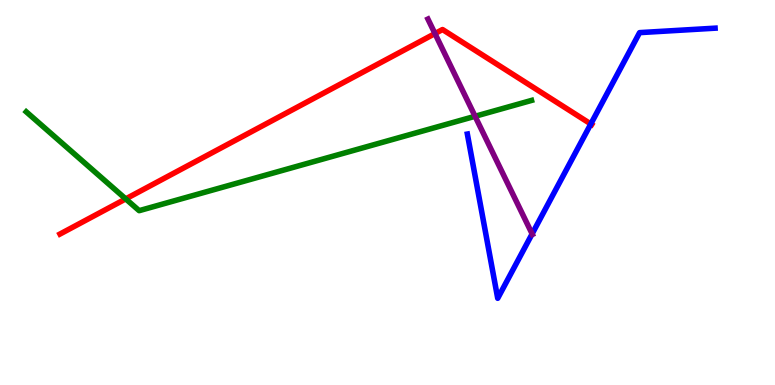[{'lines': ['blue', 'red'], 'intersections': [{'x': 7.62, 'y': 6.78}]}, {'lines': ['green', 'red'], 'intersections': [{'x': 1.62, 'y': 4.83}]}, {'lines': ['purple', 'red'], 'intersections': [{'x': 5.61, 'y': 9.13}]}, {'lines': ['blue', 'green'], 'intersections': []}, {'lines': ['blue', 'purple'], 'intersections': [{'x': 6.87, 'y': 3.92}]}, {'lines': ['green', 'purple'], 'intersections': [{'x': 6.13, 'y': 6.98}]}]